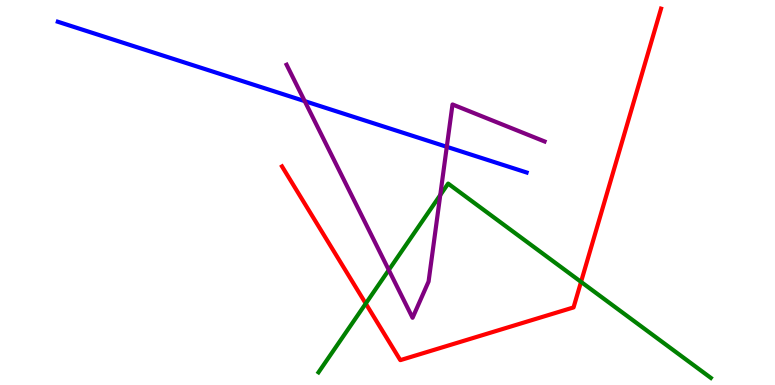[{'lines': ['blue', 'red'], 'intersections': []}, {'lines': ['green', 'red'], 'intersections': [{'x': 4.72, 'y': 2.12}, {'x': 7.5, 'y': 2.68}]}, {'lines': ['purple', 'red'], 'intersections': []}, {'lines': ['blue', 'green'], 'intersections': []}, {'lines': ['blue', 'purple'], 'intersections': [{'x': 3.93, 'y': 7.37}, {'x': 5.76, 'y': 6.19}]}, {'lines': ['green', 'purple'], 'intersections': [{'x': 5.02, 'y': 2.99}, {'x': 5.68, 'y': 4.93}]}]